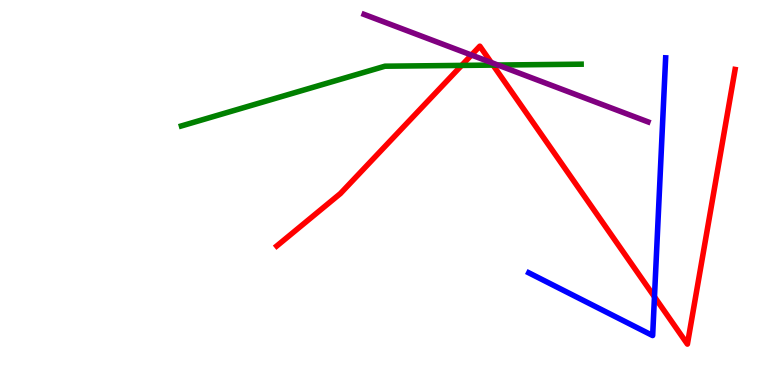[{'lines': ['blue', 'red'], 'intersections': [{'x': 8.44, 'y': 2.29}]}, {'lines': ['green', 'red'], 'intersections': [{'x': 5.96, 'y': 8.3}, {'x': 6.36, 'y': 8.31}]}, {'lines': ['purple', 'red'], 'intersections': [{'x': 6.08, 'y': 8.57}, {'x': 6.34, 'y': 8.38}]}, {'lines': ['blue', 'green'], 'intersections': []}, {'lines': ['blue', 'purple'], 'intersections': []}, {'lines': ['green', 'purple'], 'intersections': [{'x': 6.42, 'y': 8.31}]}]